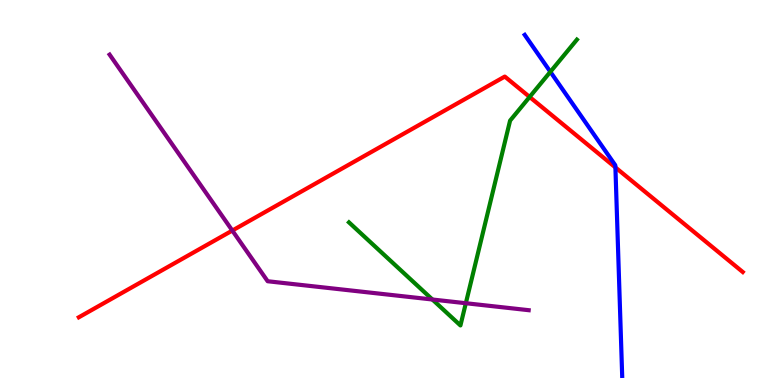[{'lines': ['blue', 'red'], 'intersections': [{'x': 7.94, 'y': 5.65}]}, {'lines': ['green', 'red'], 'intersections': [{'x': 6.83, 'y': 7.48}]}, {'lines': ['purple', 'red'], 'intersections': [{'x': 3.0, 'y': 4.01}]}, {'lines': ['blue', 'green'], 'intersections': [{'x': 7.1, 'y': 8.13}]}, {'lines': ['blue', 'purple'], 'intersections': []}, {'lines': ['green', 'purple'], 'intersections': [{'x': 5.58, 'y': 2.22}, {'x': 6.01, 'y': 2.12}]}]